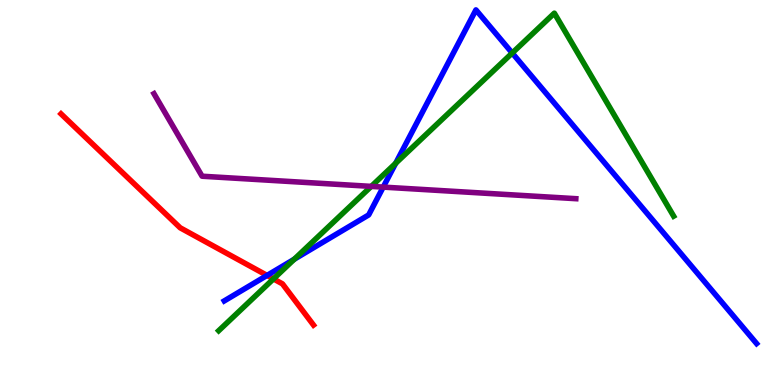[{'lines': ['blue', 'red'], 'intersections': [{'x': 3.45, 'y': 2.85}]}, {'lines': ['green', 'red'], 'intersections': [{'x': 3.53, 'y': 2.76}]}, {'lines': ['purple', 'red'], 'intersections': []}, {'lines': ['blue', 'green'], 'intersections': [{'x': 3.8, 'y': 3.27}, {'x': 5.11, 'y': 5.76}, {'x': 6.61, 'y': 8.62}]}, {'lines': ['blue', 'purple'], 'intersections': [{'x': 4.94, 'y': 5.14}]}, {'lines': ['green', 'purple'], 'intersections': [{'x': 4.79, 'y': 5.16}]}]